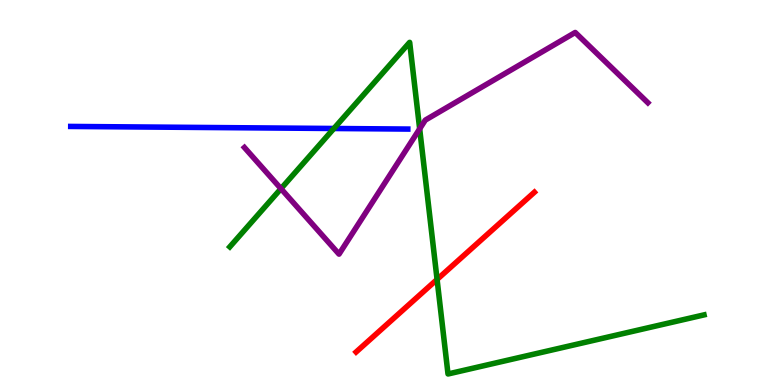[{'lines': ['blue', 'red'], 'intersections': []}, {'lines': ['green', 'red'], 'intersections': [{'x': 5.64, 'y': 2.74}]}, {'lines': ['purple', 'red'], 'intersections': []}, {'lines': ['blue', 'green'], 'intersections': [{'x': 4.31, 'y': 6.66}]}, {'lines': ['blue', 'purple'], 'intersections': []}, {'lines': ['green', 'purple'], 'intersections': [{'x': 3.63, 'y': 5.1}, {'x': 5.42, 'y': 6.65}]}]